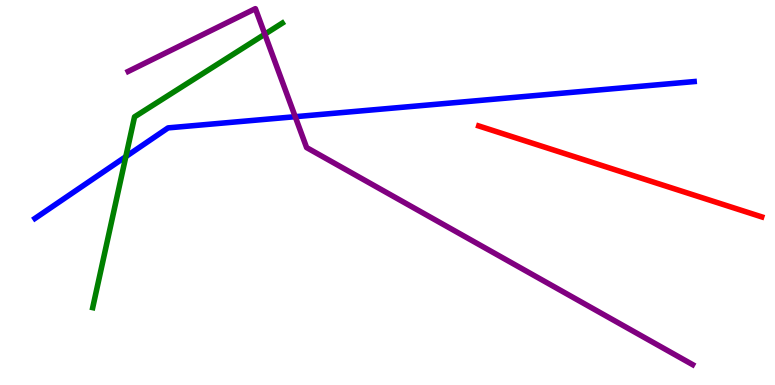[{'lines': ['blue', 'red'], 'intersections': []}, {'lines': ['green', 'red'], 'intersections': []}, {'lines': ['purple', 'red'], 'intersections': []}, {'lines': ['blue', 'green'], 'intersections': [{'x': 1.62, 'y': 5.93}]}, {'lines': ['blue', 'purple'], 'intersections': [{'x': 3.81, 'y': 6.97}]}, {'lines': ['green', 'purple'], 'intersections': [{'x': 3.42, 'y': 9.11}]}]